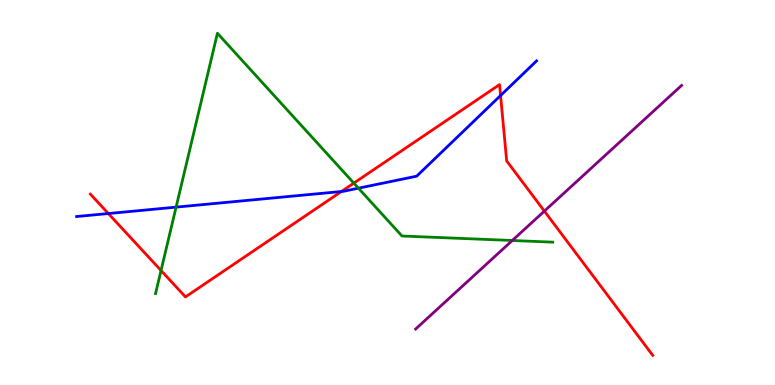[{'lines': ['blue', 'red'], 'intersections': [{'x': 1.4, 'y': 4.45}, {'x': 4.41, 'y': 5.03}, {'x': 6.46, 'y': 7.52}]}, {'lines': ['green', 'red'], 'intersections': [{'x': 2.08, 'y': 2.97}, {'x': 4.57, 'y': 5.24}]}, {'lines': ['purple', 'red'], 'intersections': [{'x': 7.02, 'y': 4.52}]}, {'lines': ['blue', 'green'], 'intersections': [{'x': 2.27, 'y': 4.62}, {'x': 4.63, 'y': 5.11}]}, {'lines': ['blue', 'purple'], 'intersections': []}, {'lines': ['green', 'purple'], 'intersections': [{'x': 6.61, 'y': 3.75}]}]